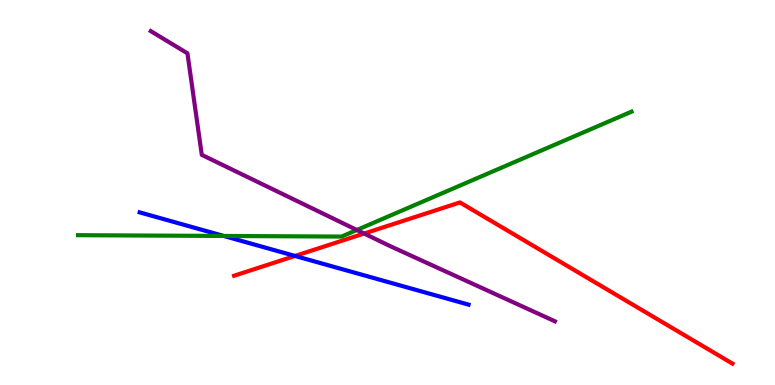[{'lines': ['blue', 'red'], 'intersections': [{'x': 3.81, 'y': 3.35}]}, {'lines': ['green', 'red'], 'intersections': []}, {'lines': ['purple', 'red'], 'intersections': [{'x': 4.7, 'y': 3.93}]}, {'lines': ['blue', 'green'], 'intersections': [{'x': 2.89, 'y': 3.87}]}, {'lines': ['blue', 'purple'], 'intersections': []}, {'lines': ['green', 'purple'], 'intersections': [{'x': 4.6, 'y': 4.03}]}]